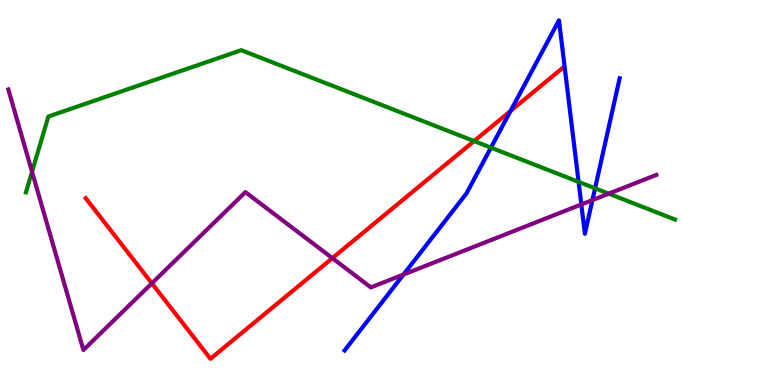[{'lines': ['blue', 'red'], 'intersections': [{'x': 6.59, 'y': 7.12}]}, {'lines': ['green', 'red'], 'intersections': [{'x': 6.12, 'y': 6.34}]}, {'lines': ['purple', 'red'], 'intersections': [{'x': 1.96, 'y': 2.64}, {'x': 4.29, 'y': 3.3}]}, {'lines': ['blue', 'green'], 'intersections': [{'x': 6.33, 'y': 6.16}, {'x': 7.47, 'y': 5.28}, {'x': 7.68, 'y': 5.11}]}, {'lines': ['blue', 'purple'], 'intersections': [{'x': 5.21, 'y': 2.87}, {'x': 7.5, 'y': 4.69}, {'x': 7.64, 'y': 4.8}]}, {'lines': ['green', 'purple'], 'intersections': [{'x': 0.413, 'y': 5.54}, {'x': 7.86, 'y': 4.97}]}]